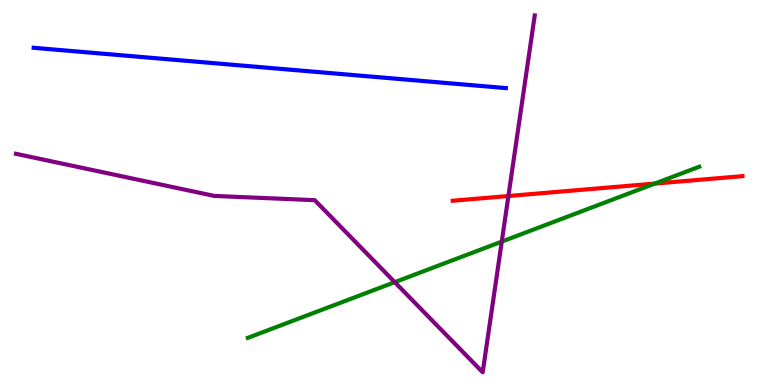[{'lines': ['blue', 'red'], 'intersections': []}, {'lines': ['green', 'red'], 'intersections': [{'x': 8.45, 'y': 5.23}]}, {'lines': ['purple', 'red'], 'intersections': [{'x': 6.56, 'y': 4.91}]}, {'lines': ['blue', 'green'], 'intersections': []}, {'lines': ['blue', 'purple'], 'intersections': []}, {'lines': ['green', 'purple'], 'intersections': [{'x': 5.09, 'y': 2.67}, {'x': 6.47, 'y': 3.72}]}]